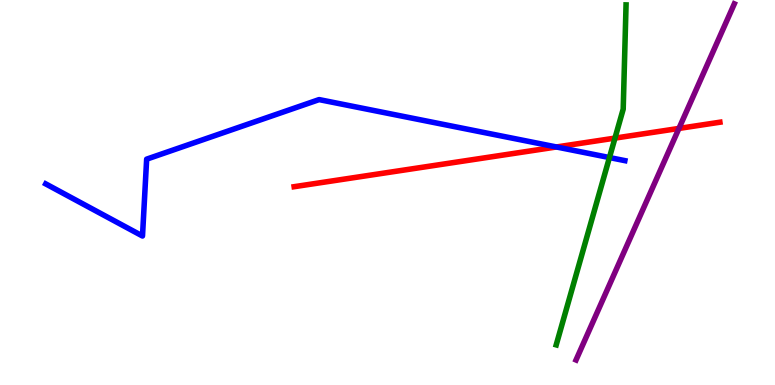[{'lines': ['blue', 'red'], 'intersections': [{'x': 7.18, 'y': 6.18}]}, {'lines': ['green', 'red'], 'intersections': [{'x': 7.94, 'y': 6.41}]}, {'lines': ['purple', 'red'], 'intersections': [{'x': 8.76, 'y': 6.66}]}, {'lines': ['blue', 'green'], 'intersections': [{'x': 7.86, 'y': 5.91}]}, {'lines': ['blue', 'purple'], 'intersections': []}, {'lines': ['green', 'purple'], 'intersections': []}]